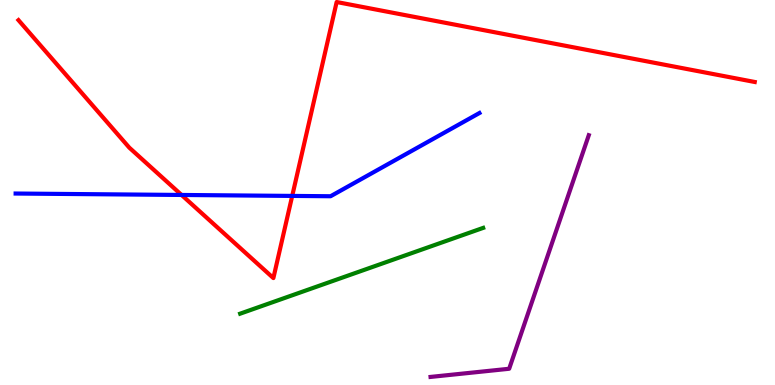[{'lines': ['blue', 'red'], 'intersections': [{'x': 2.34, 'y': 4.94}, {'x': 3.77, 'y': 4.91}]}, {'lines': ['green', 'red'], 'intersections': []}, {'lines': ['purple', 'red'], 'intersections': []}, {'lines': ['blue', 'green'], 'intersections': []}, {'lines': ['blue', 'purple'], 'intersections': []}, {'lines': ['green', 'purple'], 'intersections': []}]